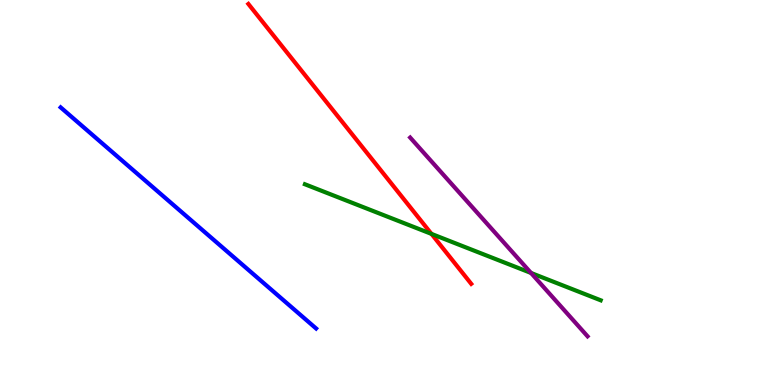[{'lines': ['blue', 'red'], 'intersections': []}, {'lines': ['green', 'red'], 'intersections': [{'x': 5.57, 'y': 3.92}]}, {'lines': ['purple', 'red'], 'intersections': []}, {'lines': ['blue', 'green'], 'intersections': []}, {'lines': ['blue', 'purple'], 'intersections': []}, {'lines': ['green', 'purple'], 'intersections': [{'x': 6.85, 'y': 2.91}]}]